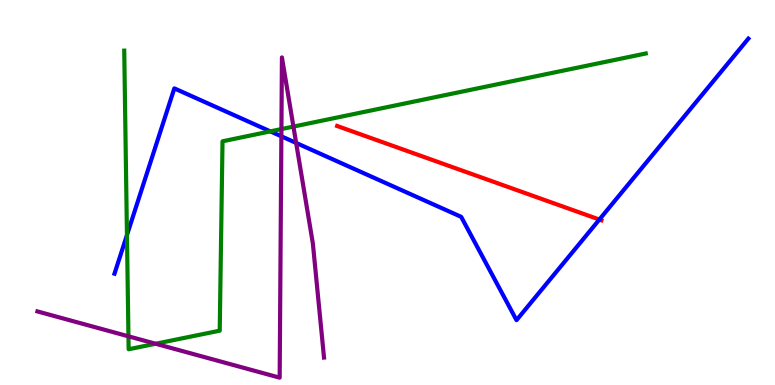[{'lines': ['blue', 'red'], 'intersections': [{'x': 7.73, 'y': 4.3}]}, {'lines': ['green', 'red'], 'intersections': []}, {'lines': ['purple', 'red'], 'intersections': []}, {'lines': ['blue', 'green'], 'intersections': [{'x': 1.64, 'y': 3.89}, {'x': 3.49, 'y': 6.59}]}, {'lines': ['blue', 'purple'], 'intersections': [{'x': 3.63, 'y': 6.46}, {'x': 3.82, 'y': 6.29}]}, {'lines': ['green', 'purple'], 'intersections': [{'x': 1.66, 'y': 1.26}, {'x': 2.01, 'y': 1.07}, {'x': 3.63, 'y': 6.65}, {'x': 3.79, 'y': 6.71}]}]